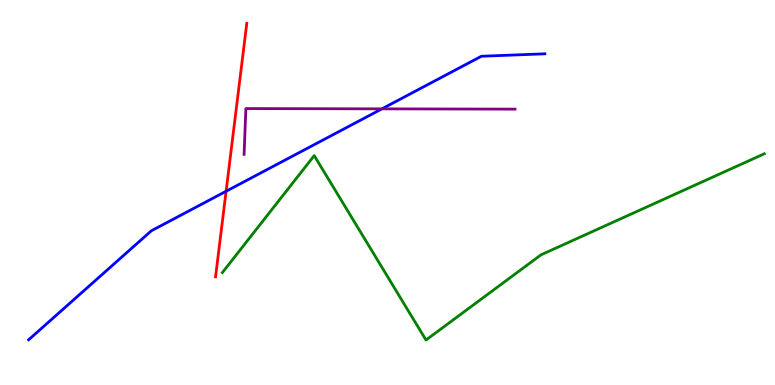[{'lines': ['blue', 'red'], 'intersections': [{'x': 2.92, 'y': 5.03}]}, {'lines': ['green', 'red'], 'intersections': []}, {'lines': ['purple', 'red'], 'intersections': []}, {'lines': ['blue', 'green'], 'intersections': []}, {'lines': ['blue', 'purple'], 'intersections': [{'x': 4.93, 'y': 7.17}]}, {'lines': ['green', 'purple'], 'intersections': []}]